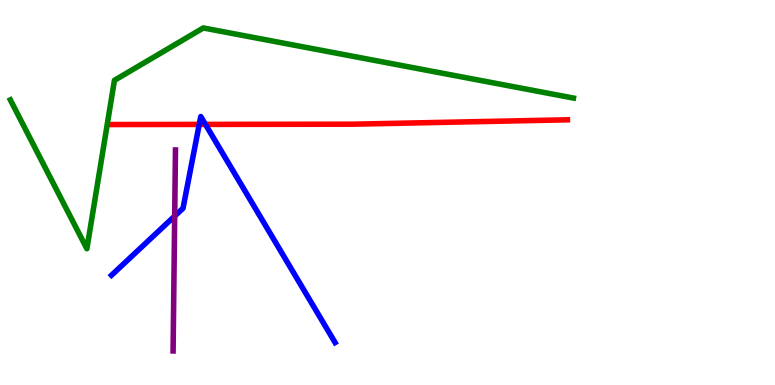[{'lines': ['blue', 'red'], 'intersections': [{'x': 2.57, 'y': 6.77}, {'x': 2.65, 'y': 6.77}]}, {'lines': ['green', 'red'], 'intersections': []}, {'lines': ['purple', 'red'], 'intersections': []}, {'lines': ['blue', 'green'], 'intersections': []}, {'lines': ['blue', 'purple'], 'intersections': [{'x': 2.25, 'y': 4.39}]}, {'lines': ['green', 'purple'], 'intersections': []}]